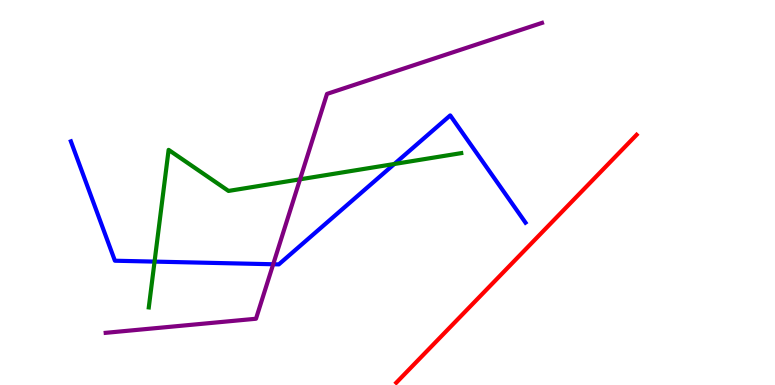[{'lines': ['blue', 'red'], 'intersections': []}, {'lines': ['green', 'red'], 'intersections': []}, {'lines': ['purple', 'red'], 'intersections': []}, {'lines': ['blue', 'green'], 'intersections': [{'x': 1.99, 'y': 3.2}, {'x': 5.09, 'y': 5.74}]}, {'lines': ['blue', 'purple'], 'intersections': [{'x': 3.53, 'y': 3.14}]}, {'lines': ['green', 'purple'], 'intersections': [{'x': 3.87, 'y': 5.34}]}]